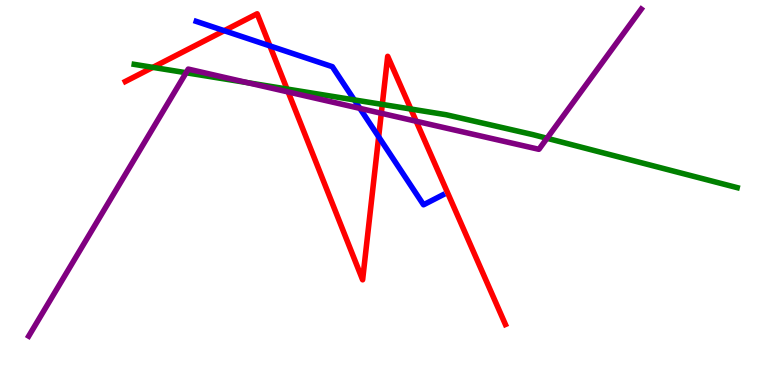[{'lines': ['blue', 'red'], 'intersections': [{'x': 2.89, 'y': 9.2}, {'x': 3.48, 'y': 8.81}, {'x': 4.89, 'y': 6.45}]}, {'lines': ['green', 'red'], 'intersections': [{'x': 1.97, 'y': 8.25}, {'x': 3.7, 'y': 7.69}, {'x': 4.93, 'y': 7.29}, {'x': 5.3, 'y': 7.17}]}, {'lines': ['purple', 'red'], 'intersections': [{'x': 3.72, 'y': 7.61}, {'x': 4.92, 'y': 7.06}, {'x': 5.37, 'y': 6.85}]}, {'lines': ['blue', 'green'], 'intersections': [{'x': 4.57, 'y': 7.41}]}, {'lines': ['blue', 'purple'], 'intersections': [{'x': 4.64, 'y': 7.19}]}, {'lines': ['green', 'purple'], 'intersections': [{'x': 2.4, 'y': 8.11}, {'x': 3.19, 'y': 7.85}, {'x': 7.06, 'y': 6.41}]}]